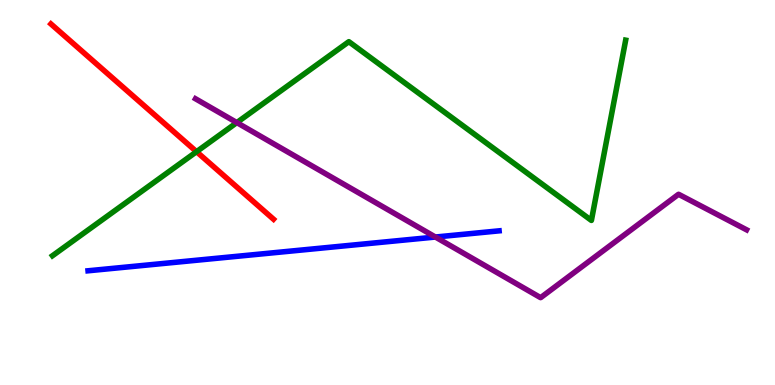[{'lines': ['blue', 'red'], 'intersections': []}, {'lines': ['green', 'red'], 'intersections': [{'x': 2.54, 'y': 6.06}]}, {'lines': ['purple', 'red'], 'intersections': []}, {'lines': ['blue', 'green'], 'intersections': []}, {'lines': ['blue', 'purple'], 'intersections': [{'x': 5.62, 'y': 3.84}]}, {'lines': ['green', 'purple'], 'intersections': [{'x': 3.06, 'y': 6.82}]}]